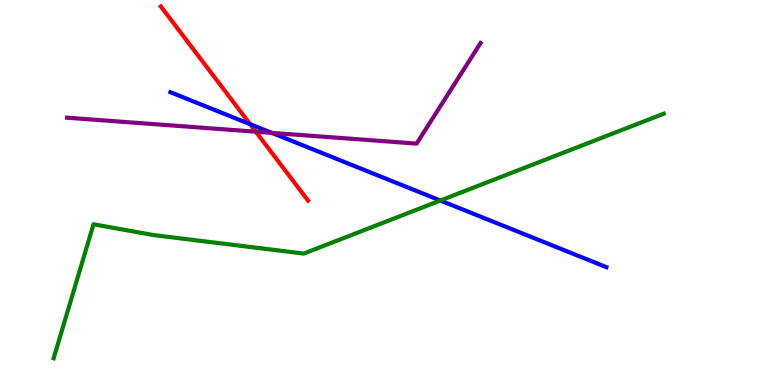[{'lines': ['blue', 'red'], 'intersections': [{'x': 3.23, 'y': 6.77}]}, {'lines': ['green', 'red'], 'intersections': []}, {'lines': ['purple', 'red'], 'intersections': [{'x': 3.3, 'y': 6.58}]}, {'lines': ['blue', 'green'], 'intersections': [{'x': 5.68, 'y': 4.79}]}, {'lines': ['blue', 'purple'], 'intersections': [{'x': 3.51, 'y': 6.55}]}, {'lines': ['green', 'purple'], 'intersections': []}]